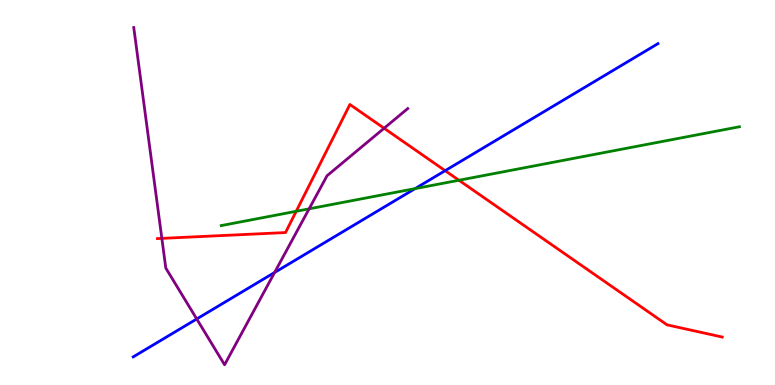[{'lines': ['blue', 'red'], 'intersections': [{'x': 5.74, 'y': 5.57}]}, {'lines': ['green', 'red'], 'intersections': [{'x': 3.82, 'y': 4.51}, {'x': 5.92, 'y': 5.32}]}, {'lines': ['purple', 'red'], 'intersections': [{'x': 2.09, 'y': 3.81}, {'x': 4.96, 'y': 6.67}]}, {'lines': ['blue', 'green'], 'intersections': [{'x': 5.36, 'y': 5.1}]}, {'lines': ['blue', 'purple'], 'intersections': [{'x': 2.54, 'y': 1.72}, {'x': 3.54, 'y': 2.92}]}, {'lines': ['green', 'purple'], 'intersections': [{'x': 3.99, 'y': 4.58}]}]